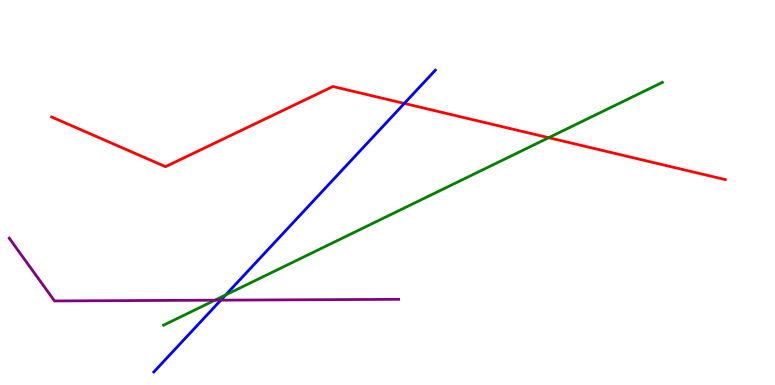[{'lines': ['blue', 'red'], 'intersections': [{'x': 5.22, 'y': 7.31}]}, {'lines': ['green', 'red'], 'intersections': [{'x': 7.08, 'y': 6.42}]}, {'lines': ['purple', 'red'], 'intersections': []}, {'lines': ['blue', 'green'], 'intersections': [{'x': 2.91, 'y': 2.34}]}, {'lines': ['blue', 'purple'], 'intersections': [{'x': 2.85, 'y': 2.2}]}, {'lines': ['green', 'purple'], 'intersections': [{'x': 2.77, 'y': 2.2}]}]